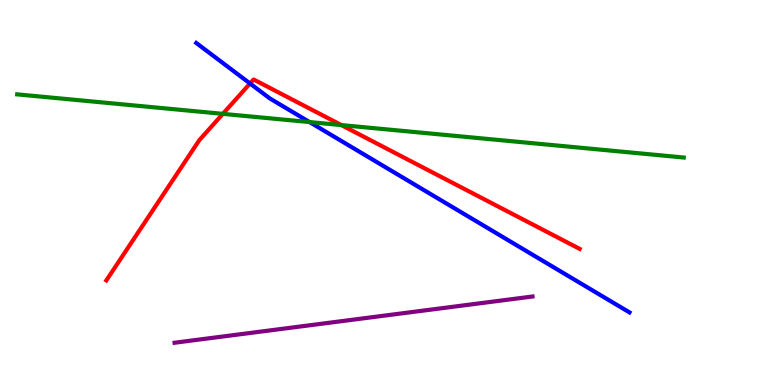[{'lines': ['blue', 'red'], 'intersections': [{'x': 3.23, 'y': 7.83}]}, {'lines': ['green', 'red'], 'intersections': [{'x': 2.88, 'y': 7.04}, {'x': 4.4, 'y': 6.75}]}, {'lines': ['purple', 'red'], 'intersections': []}, {'lines': ['blue', 'green'], 'intersections': [{'x': 3.99, 'y': 6.83}]}, {'lines': ['blue', 'purple'], 'intersections': []}, {'lines': ['green', 'purple'], 'intersections': []}]